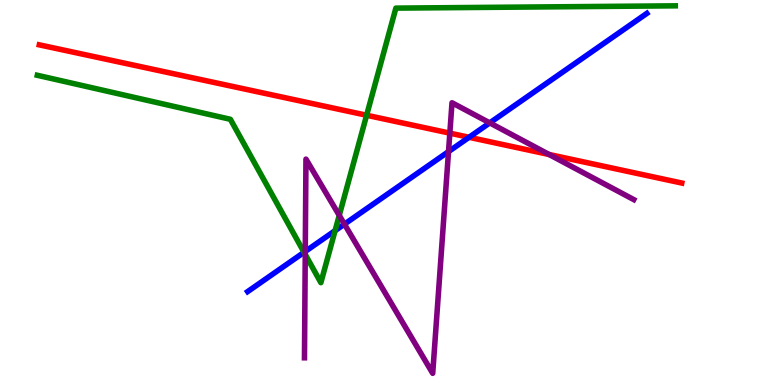[{'lines': ['blue', 'red'], 'intersections': [{'x': 6.05, 'y': 6.43}]}, {'lines': ['green', 'red'], 'intersections': [{'x': 4.73, 'y': 7.01}]}, {'lines': ['purple', 'red'], 'intersections': [{'x': 5.8, 'y': 6.54}, {'x': 7.09, 'y': 5.99}]}, {'lines': ['blue', 'green'], 'intersections': [{'x': 3.92, 'y': 3.45}, {'x': 4.32, 'y': 4.01}]}, {'lines': ['blue', 'purple'], 'intersections': [{'x': 3.94, 'y': 3.47}, {'x': 4.44, 'y': 4.18}, {'x': 5.79, 'y': 6.06}, {'x': 6.32, 'y': 6.81}]}, {'lines': ['green', 'purple'], 'intersections': [{'x': 3.94, 'y': 3.39}, {'x': 4.38, 'y': 4.41}]}]